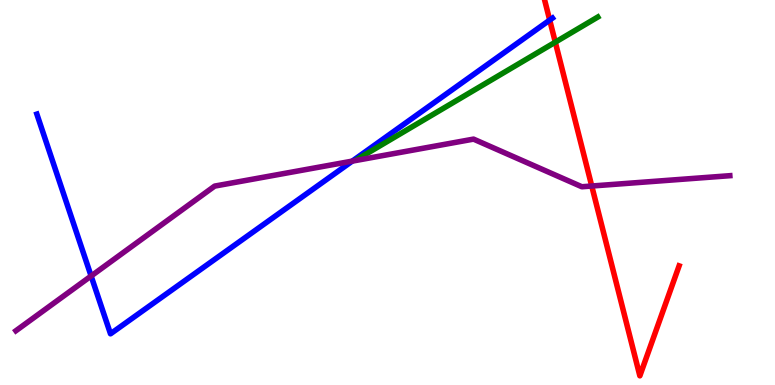[{'lines': ['blue', 'red'], 'intersections': [{'x': 7.09, 'y': 9.48}]}, {'lines': ['green', 'red'], 'intersections': [{'x': 7.17, 'y': 8.9}]}, {'lines': ['purple', 'red'], 'intersections': [{'x': 7.64, 'y': 5.17}]}, {'lines': ['blue', 'green'], 'intersections': []}, {'lines': ['blue', 'purple'], 'intersections': [{'x': 1.18, 'y': 2.83}, {'x': 4.55, 'y': 5.81}]}, {'lines': ['green', 'purple'], 'intersections': []}]